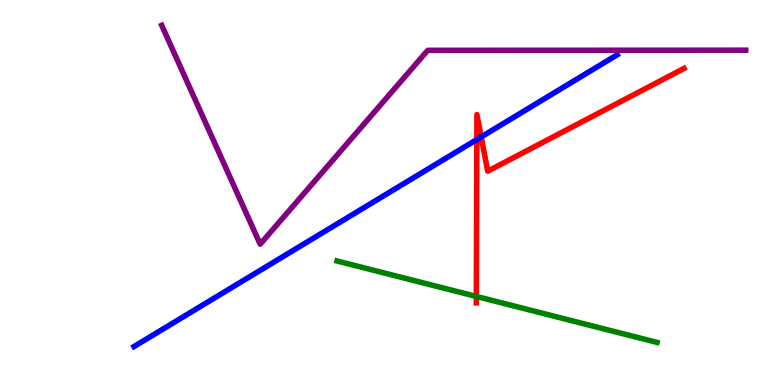[{'lines': ['blue', 'red'], 'intersections': [{'x': 6.15, 'y': 6.38}, {'x': 6.21, 'y': 6.44}]}, {'lines': ['green', 'red'], 'intersections': [{'x': 6.15, 'y': 2.3}]}, {'lines': ['purple', 'red'], 'intersections': []}, {'lines': ['blue', 'green'], 'intersections': []}, {'lines': ['blue', 'purple'], 'intersections': []}, {'lines': ['green', 'purple'], 'intersections': []}]